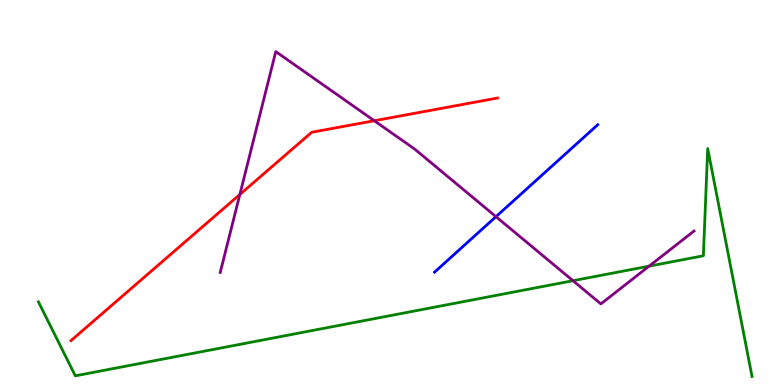[{'lines': ['blue', 'red'], 'intersections': []}, {'lines': ['green', 'red'], 'intersections': []}, {'lines': ['purple', 'red'], 'intersections': [{'x': 3.09, 'y': 4.95}, {'x': 4.83, 'y': 6.86}]}, {'lines': ['blue', 'green'], 'intersections': []}, {'lines': ['blue', 'purple'], 'intersections': [{'x': 6.4, 'y': 4.37}]}, {'lines': ['green', 'purple'], 'intersections': [{'x': 7.39, 'y': 2.71}, {'x': 8.38, 'y': 3.09}]}]